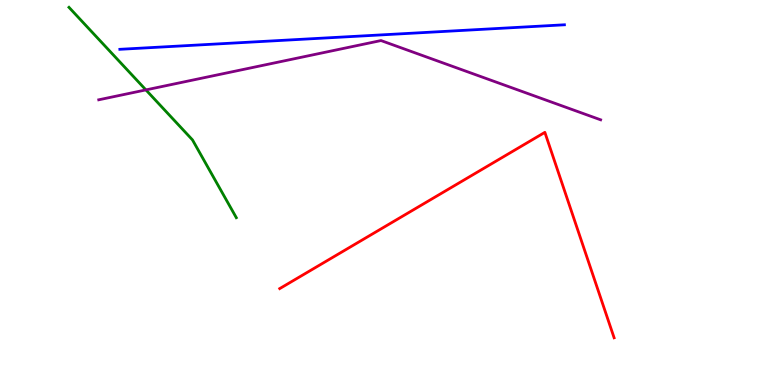[{'lines': ['blue', 'red'], 'intersections': []}, {'lines': ['green', 'red'], 'intersections': []}, {'lines': ['purple', 'red'], 'intersections': []}, {'lines': ['blue', 'green'], 'intersections': []}, {'lines': ['blue', 'purple'], 'intersections': []}, {'lines': ['green', 'purple'], 'intersections': [{'x': 1.88, 'y': 7.66}]}]